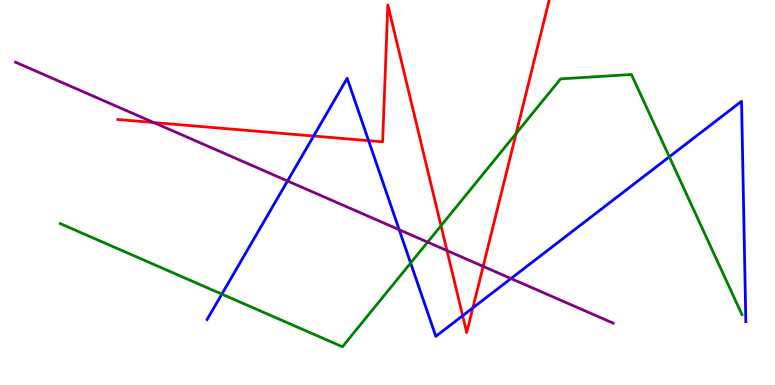[{'lines': ['blue', 'red'], 'intersections': [{'x': 4.05, 'y': 6.47}, {'x': 4.76, 'y': 6.35}, {'x': 5.97, 'y': 1.8}, {'x': 6.1, 'y': 2.0}]}, {'lines': ['green', 'red'], 'intersections': [{'x': 5.69, 'y': 4.14}, {'x': 6.66, 'y': 6.53}]}, {'lines': ['purple', 'red'], 'intersections': [{'x': 1.98, 'y': 6.82}, {'x': 5.77, 'y': 3.49}, {'x': 6.23, 'y': 3.08}]}, {'lines': ['blue', 'green'], 'intersections': [{'x': 2.86, 'y': 2.36}, {'x': 5.3, 'y': 3.17}, {'x': 8.64, 'y': 5.93}]}, {'lines': ['blue', 'purple'], 'intersections': [{'x': 3.71, 'y': 5.3}, {'x': 5.15, 'y': 4.03}, {'x': 6.59, 'y': 2.77}]}, {'lines': ['green', 'purple'], 'intersections': [{'x': 5.52, 'y': 3.71}]}]